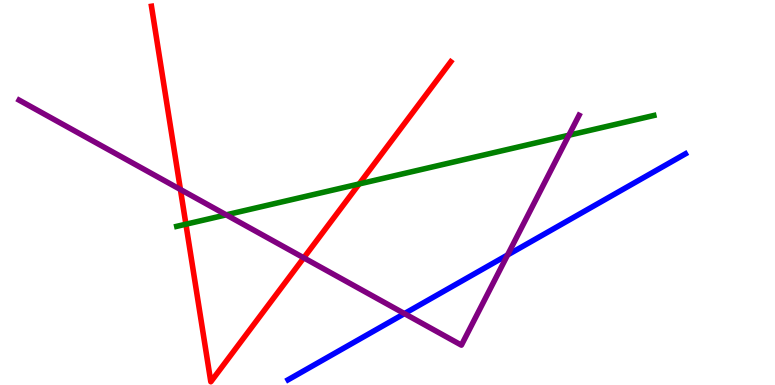[{'lines': ['blue', 'red'], 'intersections': []}, {'lines': ['green', 'red'], 'intersections': [{'x': 2.4, 'y': 4.18}, {'x': 4.63, 'y': 5.22}]}, {'lines': ['purple', 'red'], 'intersections': [{'x': 2.33, 'y': 5.08}, {'x': 3.92, 'y': 3.3}]}, {'lines': ['blue', 'green'], 'intersections': []}, {'lines': ['blue', 'purple'], 'intersections': [{'x': 5.22, 'y': 1.85}, {'x': 6.55, 'y': 3.38}]}, {'lines': ['green', 'purple'], 'intersections': [{'x': 2.92, 'y': 4.42}, {'x': 7.34, 'y': 6.49}]}]